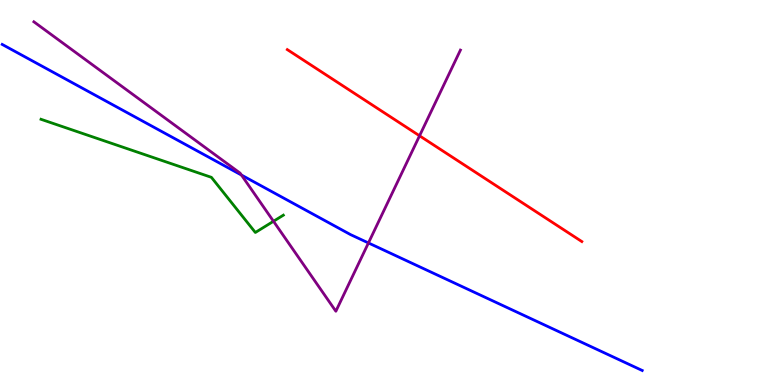[{'lines': ['blue', 'red'], 'intersections': []}, {'lines': ['green', 'red'], 'intersections': []}, {'lines': ['purple', 'red'], 'intersections': [{'x': 5.41, 'y': 6.47}]}, {'lines': ['blue', 'green'], 'intersections': []}, {'lines': ['blue', 'purple'], 'intersections': [{'x': 3.12, 'y': 5.45}, {'x': 4.75, 'y': 3.69}]}, {'lines': ['green', 'purple'], 'intersections': [{'x': 3.53, 'y': 4.25}]}]